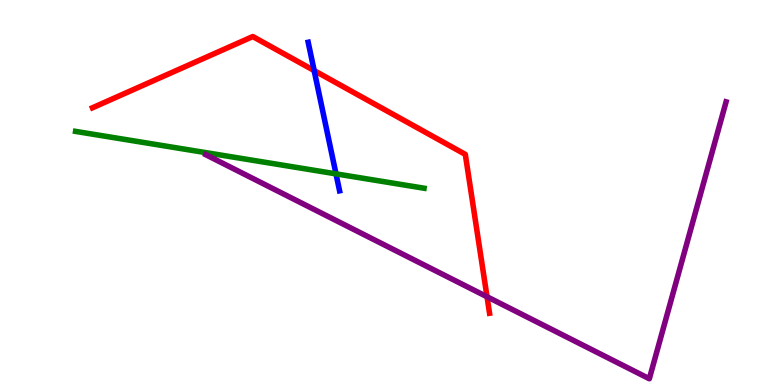[{'lines': ['blue', 'red'], 'intersections': [{'x': 4.05, 'y': 8.17}]}, {'lines': ['green', 'red'], 'intersections': []}, {'lines': ['purple', 'red'], 'intersections': [{'x': 6.28, 'y': 2.29}]}, {'lines': ['blue', 'green'], 'intersections': [{'x': 4.34, 'y': 5.48}]}, {'lines': ['blue', 'purple'], 'intersections': []}, {'lines': ['green', 'purple'], 'intersections': []}]